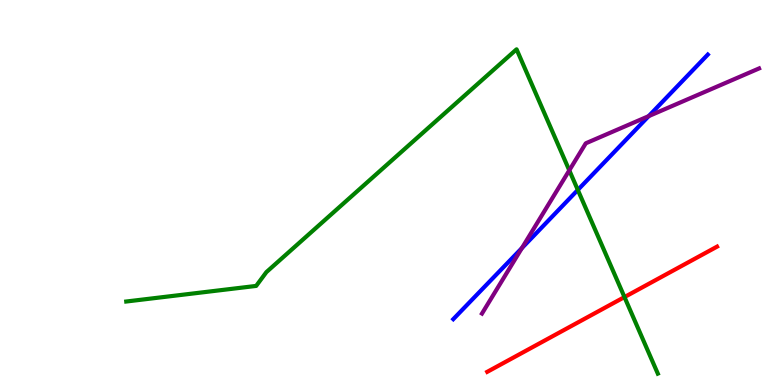[{'lines': ['blue', 'red'], 'intersections': []}, {'lines': ['green', 'red'], 'intersections': [{'x': 8.06, 'y': 2.28}]}, {'lines': ['purple', 'red'], 'intersections': []}, {'lines': ['blue', 'green'], 'intersections': [{'x': 7.46, 'y': 5.07}]}, {'lines': ['blue', 'purple'], 'intersections': [{'x': 6.73, 'y': 3.56}, {'x': 8.37, 'y': 6.98}]}, {'lines': ['green', 'purple'], 'intersections': [{'x': 7.35, 'y': 5.58}]}]